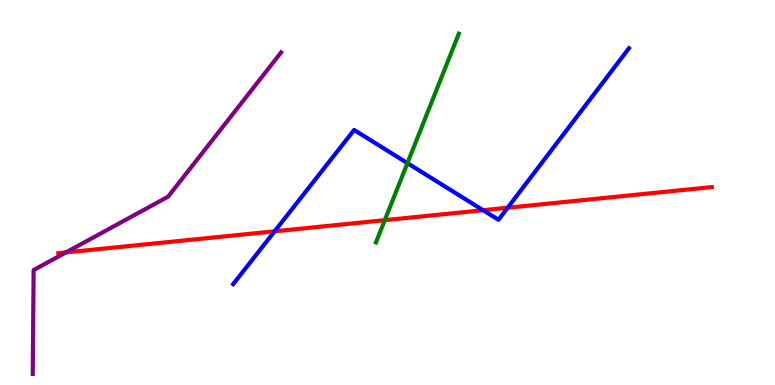[{'lines': ['blue', 'red'], 'intersections': [{'x': 3.54, 'y': 3.99}, {'x': 6.23, 'y': 4.54}, {'x': 6.55, 'y': 4.6}]}, {'lines': ['green', 'red'], 'intersections': [{'x': 4.96, 'y': 4.28}]}, {'lines': ['purple', 'red'], 'intersections': [{'x': 0.851, 'y': 3.44}]}, {'lines': ['blue', 'green'], 'intersections': [{'x': 5.26, 'y': 5.76}]}, {'lines': ['blue', 'purple'], 'intersections': []}, {'lines': ['green', 'purple'], 'intersections': []}]